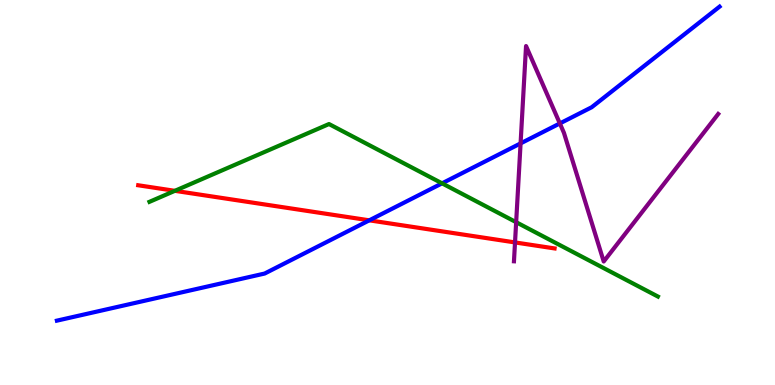[{'lines': ['blue', 'red'], 'intersections': [{'x': 4.77, 'y': 4.28}]}, {'lines': ['green', 'red'], 'intersections': [{'x': 2.26, 'y': 5.04}]}, {'lines': ['purple', 'red'], 'intersections': [{'x': 6.65, 'y': 3.7}]}, {'lines': ['blue', 'green'], 'intersections': [{'x': 5.7, 'y': 5.24}]}, {'lines': ['blue', 'purple'], 'intersections': [{'x': 6.72, 'y': 6.28}, {'x': 7.22, 'y': 6.79}]}, {'lines': ['green', 'purple'], 'intersections': [{'x': 6.66, 'y': 4.23}]}]